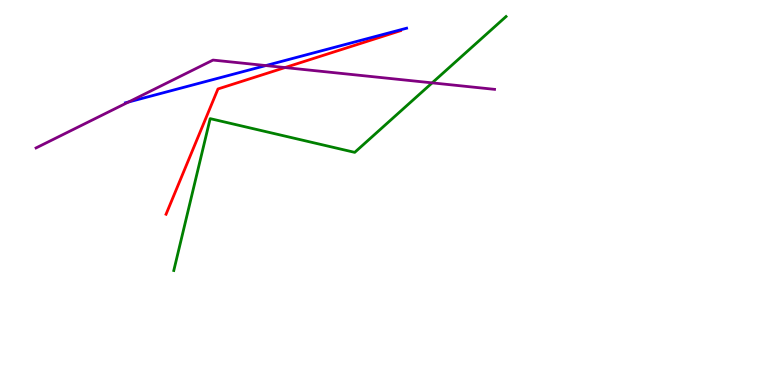[{'lines': ['blue', 'red'], 'intersections': []}, {'lines': ['green', 'red'], 'intersections': []}, {'lines': ['purple', 'red'], 'intersections': [{'x': 3.68, 'y': 8.25}]}, {'lines': ['blue', 'green'], 'intersections': []}, {'lines': ['blue', 'purple'], 'intersections': [{'x': 1.66, 'y': 7.35}, {'x': 3.43, 'y': 8.3}]}, {'lines': ['green', 'purple'], 'intersections': [{'x': 5.58, 'y': 7.85}]}]